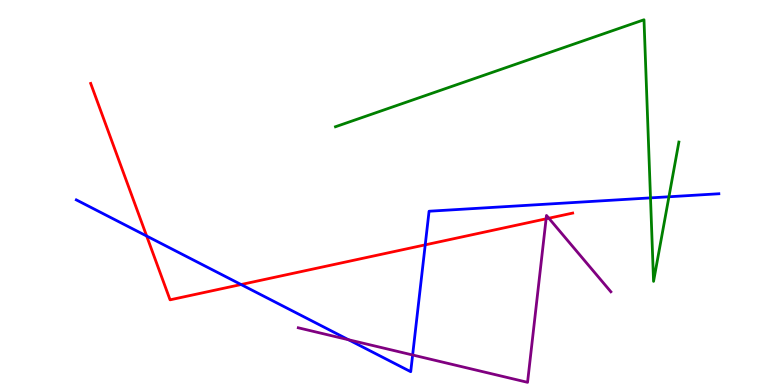[{'lines': ['blue', 'red'], 'intersections': [{'x': 1.89, 'y': 3.87}, {'x': 3.11, 'y': 2.61}, {'x': 5.49, 'y': 3.64}]}, {'lines': ['green', 'red'], 'intersections': []}, {'lines': ['purple', 'red'], 'intersections': [{'x': 7.05, 'y': 4.32}, {'x': 7.08, 'y': 4.33}]}, {'lines': ['blue', 'green'], 'intersections': [{'x': 8.39, 'y': 4.86}, {'x': 8.63, 'y': 4.89}]}, {'lines': ['blue', 'purple'], 'intersections': [{'x': 4.5, 'y': 1.18}, {'x': 5.32, 'y': 0.779}]}, {'lines': ['green', 'purple'], 'intersections': []}]